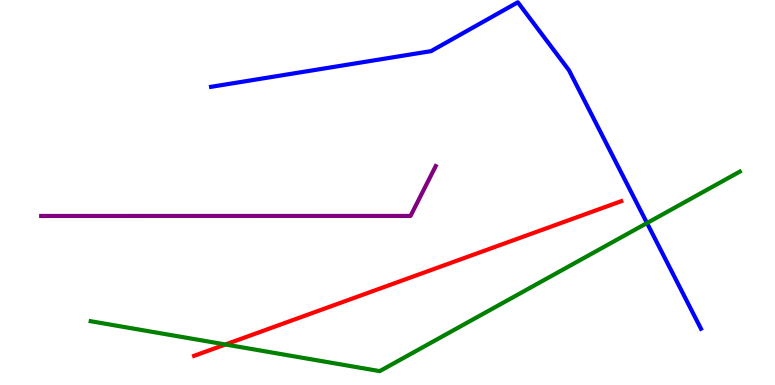[{'lines': ['blue', 'red'], 'intersections': []}, {'lines': ['green', 'red'], 'intersections': [{'x': 2.91, 'y': 1.05}]}, {'lines': ['purple', 'red'], 'intersections': []}, {'lines': ['blue', 'green'], 'intersections': [{'x': 8.35, 'y': 4.21}]}, {'lines': ['blue', 'purple'], 'intersections': []}, {'lines': ['green', 'purple'], 'intersections': []}]